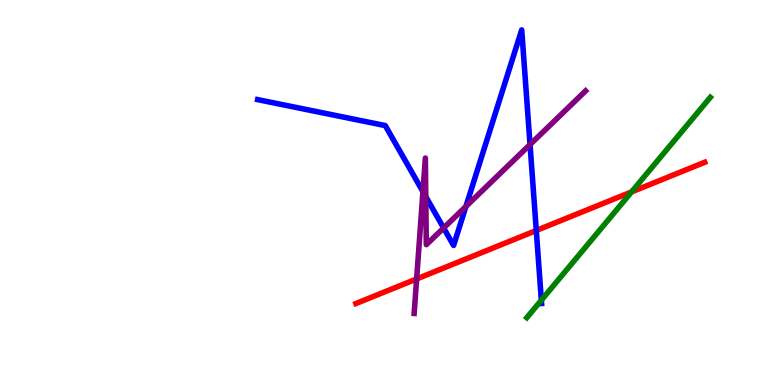[{'lines': ['blue', 'red'], 'intersections': [{'x': 6.92, 'y': 4.01}]}, {'lines': ['green', 'red'], 'intersections': [{'x': 8.15, 'y': 5.02}]}, {'lines': ['purple', 'red'], 'intersections': [{'x': 5.38, 'y': 2.75}]}, {'lines': ['blue', 'green'], 'intersections': [{'x': 6.99, 'y': 2.2}]}, {'lines': ['blue', 'purple'], 'intersections': [{'x': 5.46, 'y': 5.02}, {'x': 5.49, 'y': 4.89}, {'x': 5.72, 'y': 4.08}, {'x': 6.01, 'y': 4.64}, {'x': 6.84, 'y': 6.25}]}, {'lines': ['green', 'purple'], 'intersections': []}]